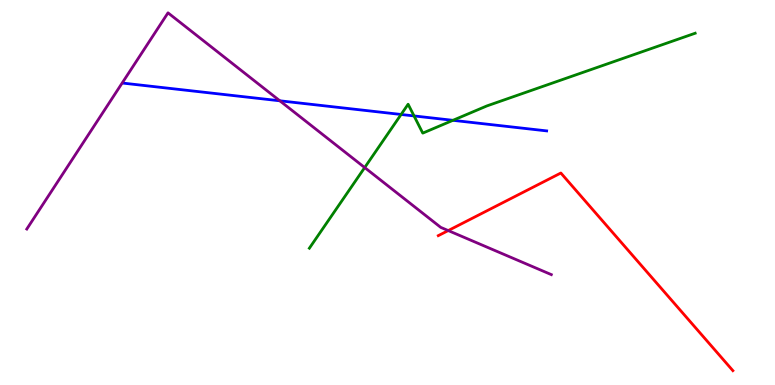[{'lines': ['blue', 'red'], 'intersections': []}, {'lines': ['green', 'red'], 'intersections': []}, {'lines': ['purple', 'red'], 'intersections': [{'x': 5.78, 'y': 4.01}]}, {'lines': ['blue', 'green'], 'intersections': [{'x': 5.18, 'y': 7.03}, {'x': 5.34, 'y': 6.99}, {'x': 5.84, 'y': 6.87}]}, {'lines': ['blue', 'purple'], 'intersections': [{'x': 3.61, 'y': 7.38}]}, {'lines': ['green', 'purple'], 'intersections': [{'x': 4.71, 'y': 5.65}]}]